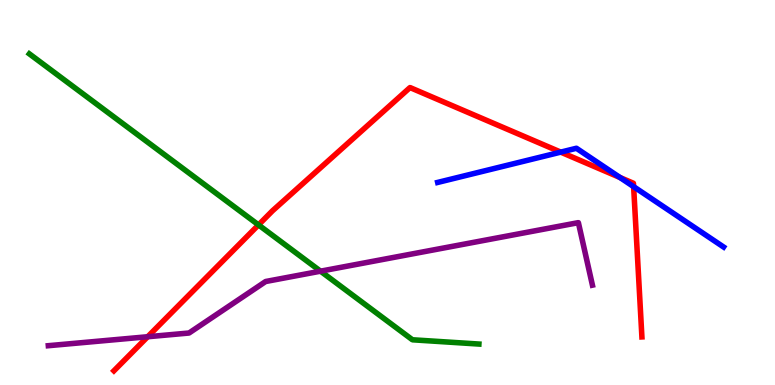[{'lines': ['blue', 'red'], 'intersections': [{'x': 7.24, 'y': 6.05}, {'x': 8.0, 'y': 5.39}, {'x': 8.18, 'y': 5.15}]}, {'lines': ['green', 'red'], 'intersections': [{'x': 3.34, 'y': 4.16}]}, {'lines': ['purple', 'red'], 'intersections': [{'x': 1.91, 'y': 1.25}]}, {'lines': ['blue', 'green'], 'intersections': []}, {'lines': ['blue', 'purple'], 'intersections': []}, {'lines': ['green', 'purple'], 'intersections': [{'x': 4.14, 'y': 2.96}]}]